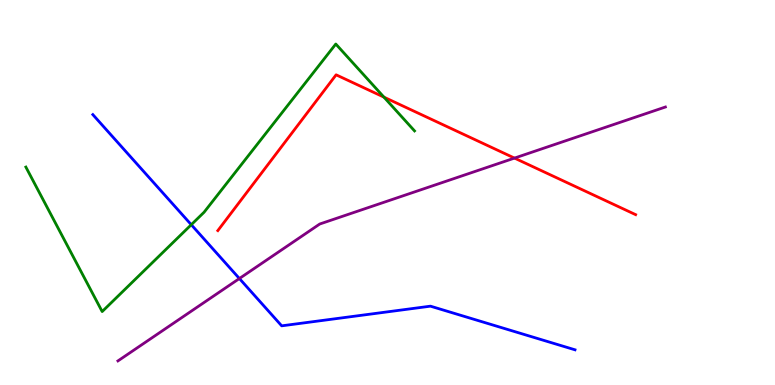[{'lines': ['blue', 'red'], 'intersections': []}, {'lines': ['green', 'red'], 'intersections': [{'x': 4.95, 'y': 7.48}]}, {'lines': ['purple', 'red'], 'intersections': [{'x': 6.64, 'y': 5.89}]}, {'lines': ['blue', 'green'], 'intersections': [{'x': 2.47, 'y': 4.16}]}, {'lines': ['blue', 'purple'], 'intersections': [{'x': 3.09, 'y': 2.77}]}, {'lines': ['green', 'purple'], 'intersections': []}]